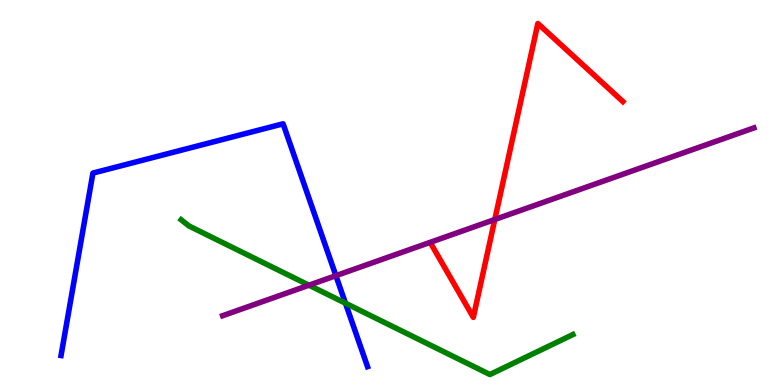[{'lines': ['blue', 'red'], 'intersections': []}, {'lines': ['green', 'red'], 'intersections': []}, {'lines': ['purple', 'red'], 'intersections': [{'x': 6.38, 'y': 4.3}]}, {'lines': ['blue', 'green'], 'intersections': [{'x': 4.46, 'y': 2.12}]}, {'lines': ['blue', 'purple'], 'intersections': [{'x': 4.33, 'y': 2.84}]}, {'lines': ['green', 'purple'], 'intersections': [{'x': 3.99, 'y': 2.59}]}]